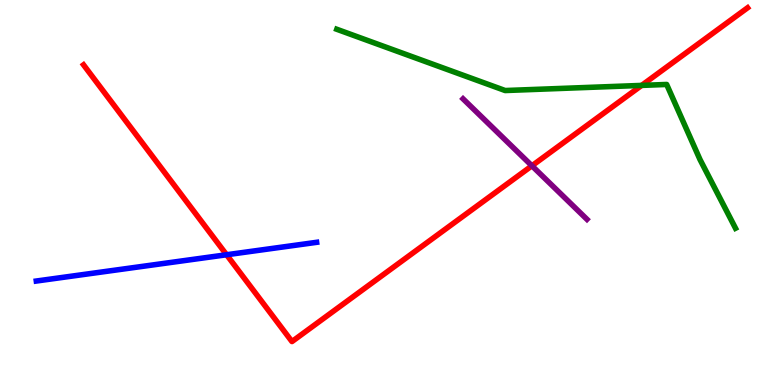[{'lines': ['blue', 'red'], 'intersections': [{'x': 2.92, 'y': 3.38}]}, {'lines': ['green', 'red'], 'intersections': [{'x': 8.28, 'y': 7.78}]}, {'lines': ['purple', 'red'], 'intersections': [{'x': 6.86, 'y': 5.69}]}, {'lines': ['blue', 'green'], 'intersections': []}, {'lines': ['blue', 'purple'], 'intersections': []}, {'lines': ['green', 'purple'], 'intersections': []}]